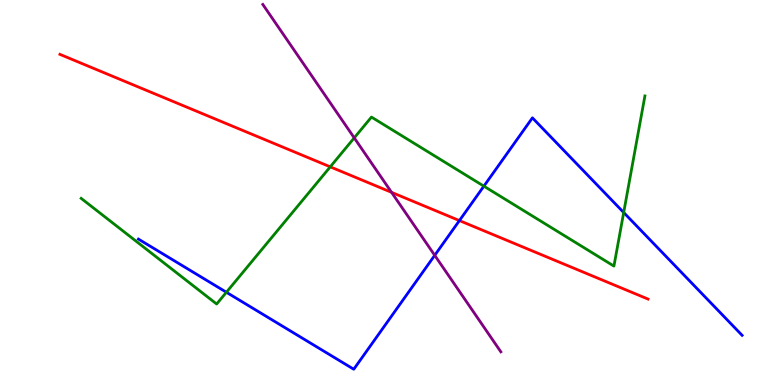[{'lines': ['blue', 'red'], 'intersections': [{'x': 5.93, 'y': 4.27}]}, {'lines': ['green', 'red'], 'intersections': [{'x': 4.26, 'y': 5.67}]}, {'lines': ['purple', 'red'], 'intersections': [{'x': 5.05, 'y': 5.0}]}, {'lines': ['blue', 'green'], 'intersections': [{'x': 2.92, 'y': 2.41}, {'x': 6.24, 'y': 5.16}, {'x': 8.05, 'y': 4.48}]}, {'lines': ['blue', 'purple'], 'intersections': [{'x': 5.61, 'y': 3.37}]}, {'lines': ['green', 'purple'], 'intersections': [{'x': 4.57, 'y': 6.42}]}]